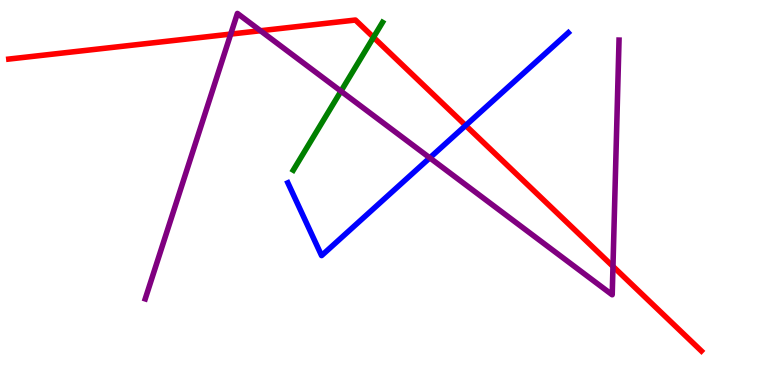[{'lines': ['blue', 'red'], 'intersections': [{'x': 6.01, 'y': 6.74}]}, {'lines': ['green', 'red'], 'intersections': [{'x': 4.82, 'y': 9.03}]}, {'lines': ['purple', 'red'], 'intersections': [{'x': 2.98, 'y': 9.11}, {'x': 3.36, 'y': 9.2}, {'x': 7.91, 'y': 3.08}]}, {'lines': ['blue', 'green'], 'intersections': []}, {'lines': ['blue', 'purple'], 'intersections': [{'x': 5.55, 'y': 5.9}]}, {'lines': ['green', 'purple'], 'intersections': [{'x': 4.4, 'y': 7.63}]}]